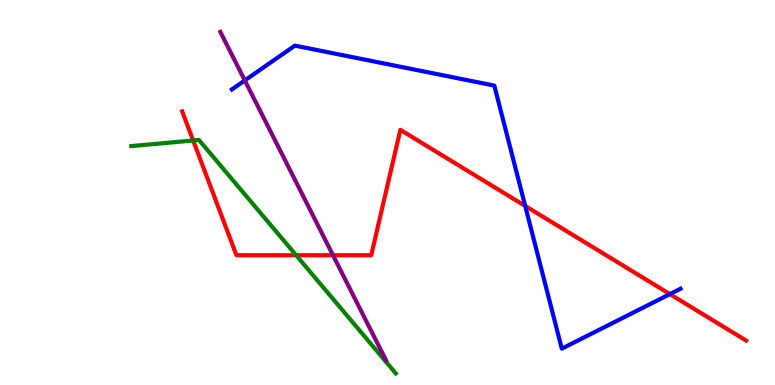[{'lines': ['blue', 'red'], 'intersections': [{'x': 6.78, 'y': 4.65}, {'x': 8.64, 'y': 2.36}]}, {'lines': ['green', 'red'], 'intersections': [{'x': 2.49, 'y': 6.35}, {'x': 3.82, 'y': 3.37}]}, {'lines': ['purple', 'red'], 'intersections': [{'x': 4.3, 'y': 3.37}]}, {'lines': ['blue', 'green'], 'intersections': []}, {'lines': ['blue', 'purple'], 'intersections': [{'x': 3.16, 'y': 7.91}]}, {'lines': ['green', 'purple'], 'intersections': []}]